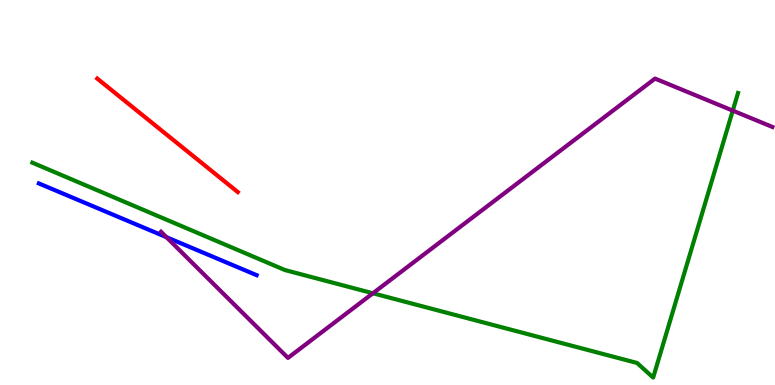[{'lines': ['blue', 'red'], 'intersections': []}, {'lines': ['green', 'red'], 'intersections': []}, {'lines': ['purple', 'red'], 'intersections': []}, {'lines': ['blue', 'green'], 'intersections': []}, {'lines': ['blue', 'purple'], 'intersections': [{'x': 2.15, 'y': 3.84}]}, {'lines': ['green', 'purple'], 'intersections': [{'x': 4.81, 'y': 2.38}, {'x': 9.46, 'y': 7.13}]}]